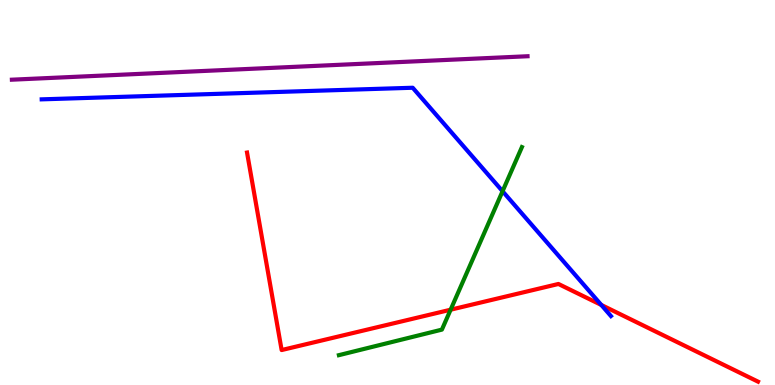[{'lines': ['blue', 'red'], 'intersections': [{'x': 7.76, 'y': 2.08}]}, {'lines': ['green', 'red'], 'intersections': [{'x': 5.81, 'y': 1.96}]}, {'lines': ['purple', 'red'], 'intersections': []}, {'lines': ['blue', 'green'], 'intersections': [{'x': 6.48, 'y': 5.03}]}, {'lines': ['blue', 'purple'], 'intersections': []}, {'lines': ['green', 'purple'], 'intersections': []}]